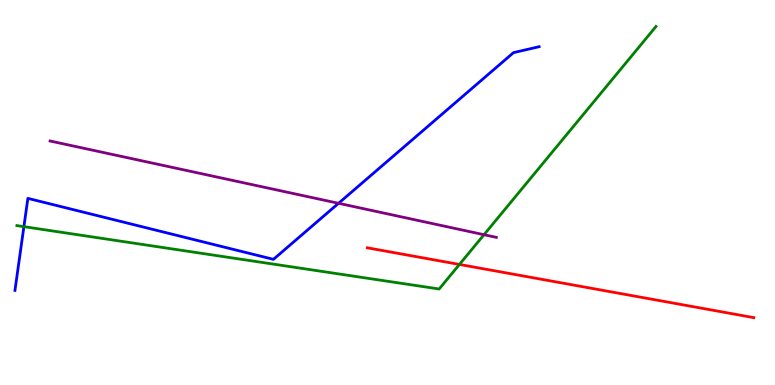[{'lines': ['blue', 'red'], 'intersections': []}, {'lines': ['green', 'red'], 'intersections': [{'x': 5.93, 'y': 3.13}]}, {'lines': ['purple', 'red'], 'intersections': []}, {'lines': ['blue', 'green'], 'intersections': [{'x': 0.308, 'y': 4.11}]}, {'lines': ['blue', 'purple'], 'intersections': [{'x': 4.37, 'y': 4.72}]}, {'lines': ['green', 'purple'], 'intersections': [{'x': 6.25, 'y': 3.9}]}]